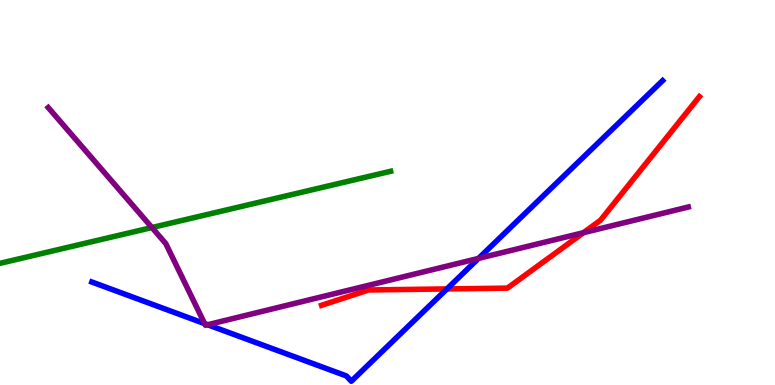[{'lines': ['blue', 'red'], 'intersections': [{'x': 5.77, 'y': 2.5}]}, {'lines': ['green', 'red'], 'intersections': []}, {'lines': ['purple', 'red'], 'intersections': [{'x': 7.53, 'y': 3.96}]}, {'lines': ['blue', 'green'], 'intersections': []}, {'lines': ['blue', 'purple'], 'intersections': [{'x': 2.64, 'y': 1.59}, {'x': 2.68, 'y': 1.57}, {'x': 6.17, 'y': 3.29}]}, {'lines': ['green', 'purple'], 'intersections': [{'x': 1.96, 'y': 4.09}]}]